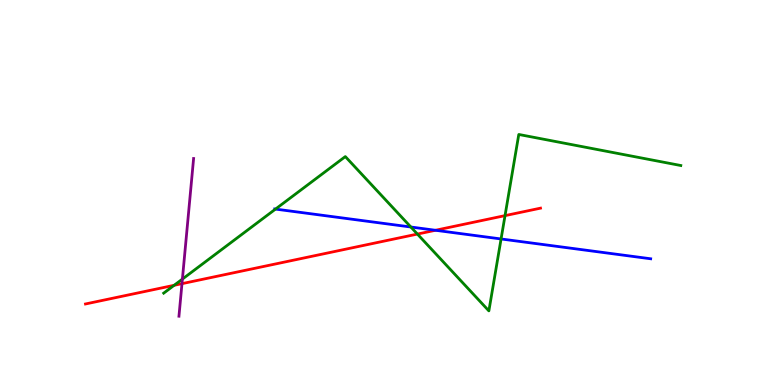[{'lines': ['blue', 'red'], 'intersections': [{'x': 5.62, 'y': 4.02}]}, {'lines': ['green', 'red'], 'intersections': [{'x': 2.25, 'y': 2.59}, {'x': 5.39, 'y': 3.92}, {'x': 6.52, 'y': 4.4}]}, {'lines': ['purple', 'red'], 'intersections': [{'x': 2.35, 'y': 2.63}]}, {'lines': ['blue', 'green'], 'intersections': [{'x': 3.55, 'y': 4.57}, {'x': 5.3, 'y': 4.1}, {'x': 6.47, 'y': 3.79}]}, {'lines': ['blue', 'purple'], 'intersections': []}, {'lines': ['green', 'purple'], 'intersections': [{'x': 2.35, 'y': 2.75}]}]